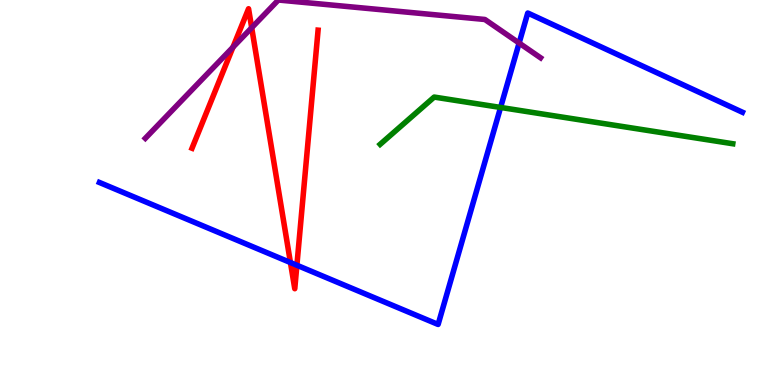[{'lines': ['blue', 'red'], 'intersections': [{'x': 3.75, 'y': 3.18}, {'x': 3.83, 'y': 3.11}]}, {'lines': ['green', 'red'], 'intersections': []}, {'lines': ['purple', 'red'], 'intersections': [{'x': 3.01, 'y': 8.77}, {'x': 3.25, 'y': 9.28}]}, {'lines': ['blue', 'green'], 'intersections': [{'x': 6.46, 'y': 7.21}]}, {'lines': ['blue', 'purple'], 'intersections': [{'x': 6.7, 'y': 8.88}]}, {'lines': ['green', 'purple'], 'intersections': []}]